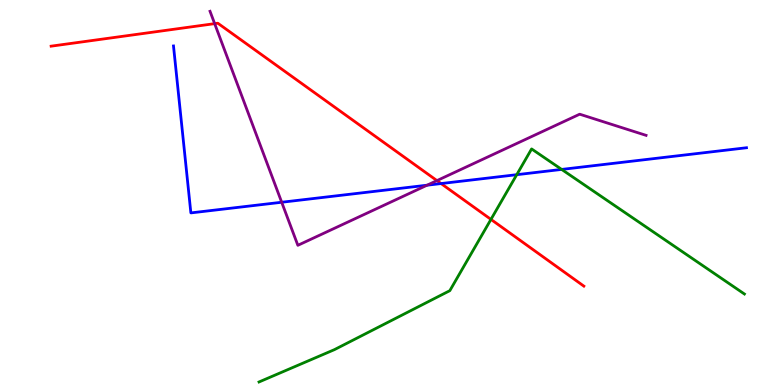[{'lines': ['blue', 'red'], 'intersections': [{'x': 5.69, 'y': 5.23}]}, {'lines': ['green', 'red'], 'intersections': [{'x': 6.33, 'y': 4.3}]}, {'lines': ['purple', 'red'], 'intersections': [{'x': 2.77, 'y': 9.39}, {'x': 5.64, 'y': 5.31}]}, {'lines': ['blue', 'green'], 'intersections': [{'x': 6.67, 'y': 5.46}, {'x': 7.25, 'y': 5.6}]}, {'lines': ['blue', 'purple'], 'intersections': [{'x': 3.63, 'y': 4.75}, {'x': 5.51, 'y': 5.19}]}, {'lines': ['green', 'purple'], 'intersections': []}]